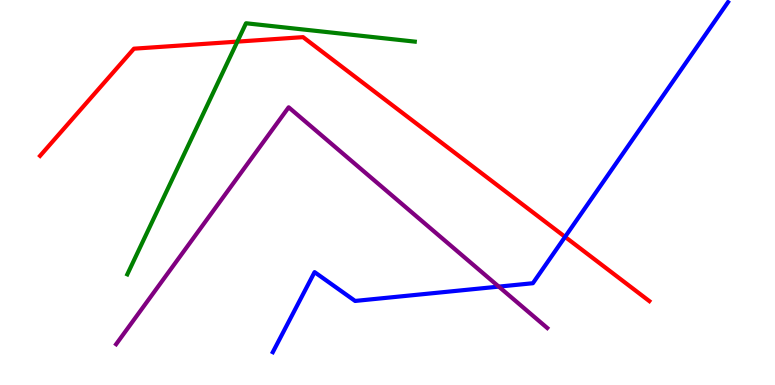[{'lines': ['blue', 'red'], 'intersections': [{'x': 7.29, 'y': 3.85}]}, {'lines': ['green', 'red'], 'intersections': [{'x': 3.06, 'y': 8.92}]}, {'lines': ['purple', 'red'], 'intersections': []}, {'lines': ['blue', 'green'], 'intersections': []}, {'lines': ['blue', 'purple'], 'intersections': [{'x': 6.44, 'y': 2.56}]}, {'lines': ['green', 'purple'], 'intersections': []}]